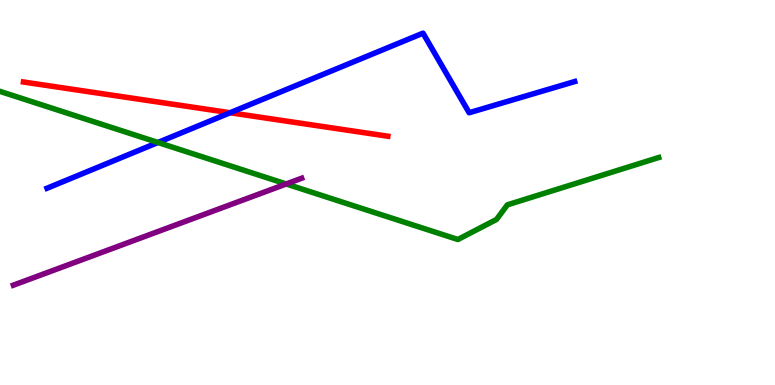[{'lines': ['blue', 'red'], 'intersections': [{'x': 2.97, 'y': 7.07}]}, {'lines': ['green', 'red'], 'intersections': []}, {'lines': ['purple', 'red'], 'intersections': []}, {'lines': ['blue', 'green'], 'intersections': [{'x': 2.04, 'y': 6.3}]}, {'lines': ['blue', 'purple'], 'intersections': []}, {'lines': ['green', 'purple'], 'intersections': [{'x': 3.69, 'y': 5.22}]}]